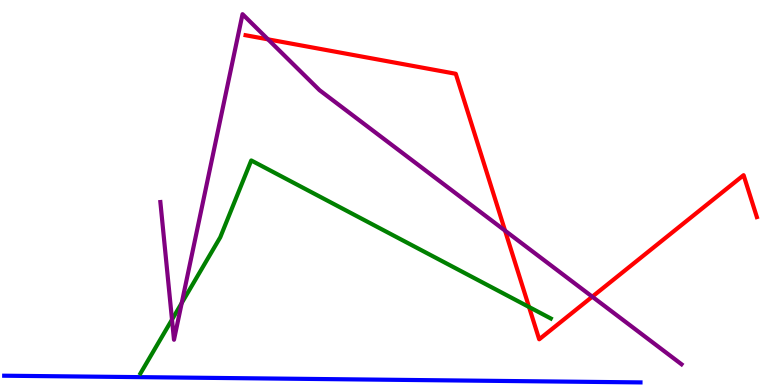[{'lines': ['blue', 'red'], 'intersections': []}, {'lines': ['green', 'red'], 'intersections': [{'x': 6.83, 'y': 2.03}]}, {'lines': ['purple', 'red'], 'intersections': [{'x': 3.46, 'y': 8.98}, {'x': 6.52, 'y': 4.01}, {'x': 7.64, 'y': 2.29}]}, {'lines': ['blue', 'green'], 'intersections': []}, {'lines': ['blue', 'purple'], 'intersections': []}, {'lines': ['green', 'purple'], 'intersections': [{'x': 2.22, 'y': 1.7}, {'x': 2.34, 'y': 2.13}]}]